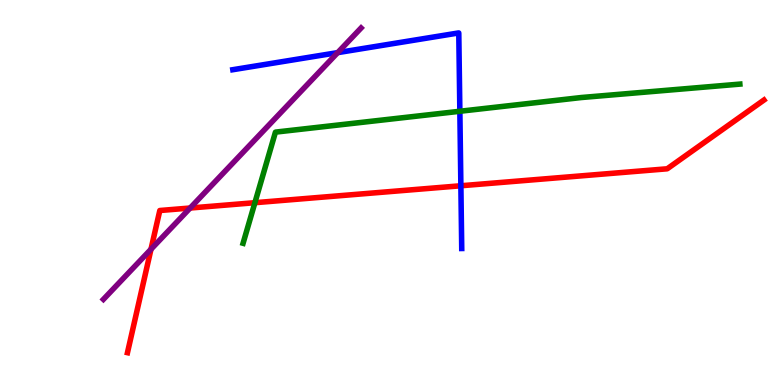[{'lines': ['blue', 'red'], 'intersections': [{'x': 5.95, 'y': 5.18}]}, {'lines': ['green', 'red'], 'intersections': [{'x': 3.29, 'y': 4.74}]}, {'lines': ['purple', 'red'], 'intersections': [{'x': 1.95, 'y': 3.53}, {'x': 2.45, 'y': 4.6}]}, {'lines': ['blue', 'green'], 'intersections': [{'x': 5.93, 'y': 7.11}]}, {'lines': ['blue', 'purple'], 'intersections': [{'x': 4.36, 'y': 8.63}]}, {'lines': ['green', 'purple'], 'intersections': []}]